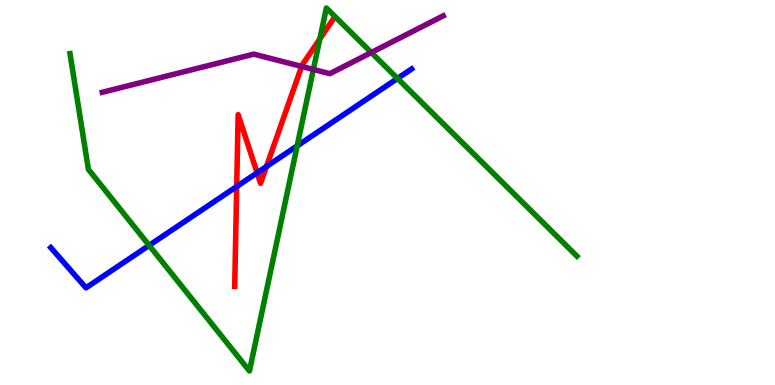[{'lines': ['blue', 'red'], 'intersections': [{'x': 3.05, 'y': 5.16}, {'x': 3.32, 'y': 5.51}, {'x': 3.44, 'y': 5.67}]}, {'lines': ['green', 'red'], 'intersections': [{'x': 4.13, 'y': 8.99}]}, {'lines': ['purple', 'red'], 'intersections': [{'x': 3.89, 'y': 8.27}]}, {'lines': ['blue', 'green'], 'intersections': [{'x': 1.92, 'y': 3.63}, {'x': 3.83, 'y': 6.21}, {'x': 5.13, 'y': 7.96}]}, {'lines': ['blue', 'purple'], 'intersections': []}, {'lines': ['green', 'purple'], 'intersections': [{'x': 4.04, 'y': 8.2}, {'x': 4.79, 'y': 8.64}]}]